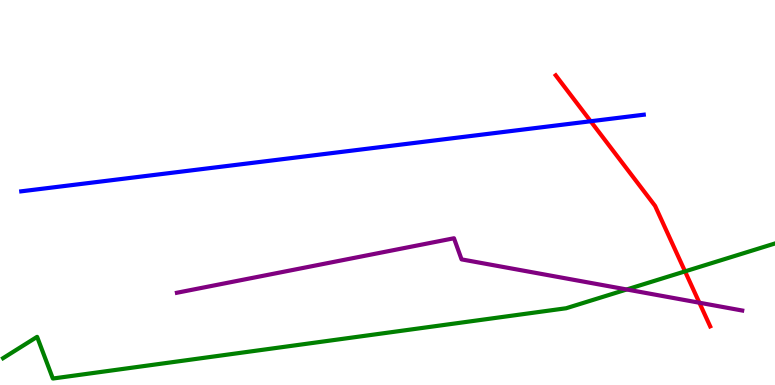[{'lines': ['blue', 'red'], 'intersections': [{'x': 7.62, 'y': 6.85}]}, {'lines': ['green', 'red'], 'intersections': [{'x': 8.84, 'y': 2.95}]}, {'lines': ['purple', 'red'], 'intersections': [{'x': 9.02, 'y': 2.14}]}, {'lines': ['blue', 'green'], 'intersections': []}, {'lines': ['blue', 'purple'], 'intersections': []}, {'lines': ['green', 'purple'], 'intersections': [{'x': 8.09, 'y': 2.48}]}]